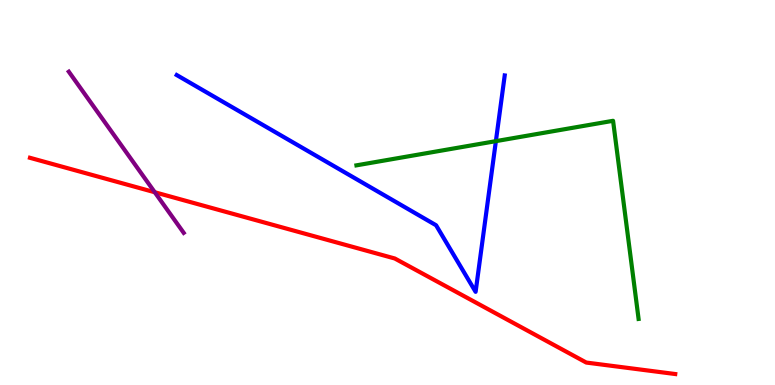[{'lines': ['blue', 'red'], 'intersections': []}, {'lines': ['green', 'red'], 'intersections': []}, {'lines': ['purple', 'red'], 'intersections': [{'x': 2.0, 'y': 5.01}]}, {'lines': ['blue', 'green'], 'intersections': [{'x': 6.4, 'y': 6.33}]}, {'lines': ['blue', 'purple'], 'intersections': []}, {'lines': ['green', 'purple'], 'intersections': []}]